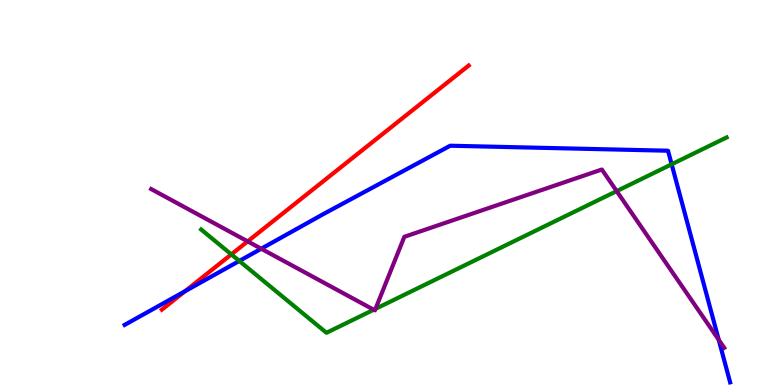[{'lines': ['blue', 'red'], 'intersections': [{'x': 2.39, 'y': 2.44}]}, {'lines': ['green', 'red'], 'intersections': [{'x': 2.98, 'y': 3.39}]}, {'lines': ['purple', 'red'], 'intersections': [{'x': 3.2, 'y': 3.73}]}, {'lines': ['blue', 'green'], 'intersections': [{'x': 3.09, 'y': 3.22}, {'x': 8.67, 'y': 5.73}]}, {'lines': ['blue', 'purple'], 'intersections': [{'x': 3.37, 'y': 3.54}, {'x': 9.27, 'y': 1.18}]}, {'lines': ['green', 'purple'], 'intersections': [{'x': 4.82, 'y': 1.96}, {'x': 4.85, 'y': 1.98}, {'x': 7.96, 'y': 5.04}]}]